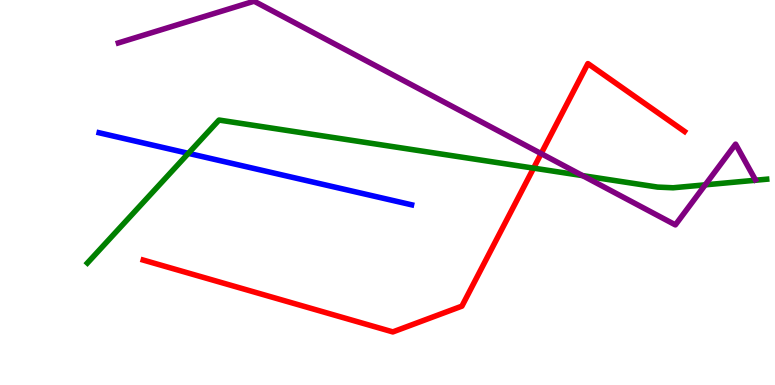[{'lines': ['blue', 'red'], 'intersections': []}, {'lines': ['green', 'red'], 'intersections': [{'x': 6.88, 'y': 5.63}]}, {'lines': ['purple', 'red'], 'intersections': [{'x': 6.98, 'y': 6.01}]}, {'lines': ['blue', 'green'], 'intersections': [{'x': 2.43, 'y': 6.02}]}, {'lines': ['blue', 'purple'], 'intersections': []}, {'lines': ['green', 'purple'], 'intersections': [{'x': 7.52, 'y': 5.44}, {'x': 9.1, 'y': 5.2}]}]